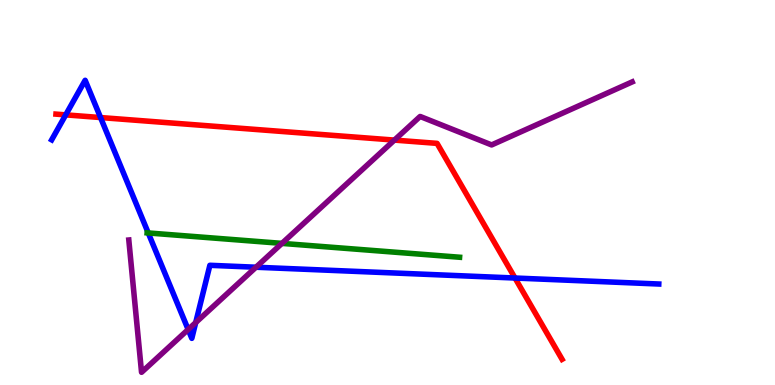[{'lines': ['blue', 'red'], 'intersections': [{'x': 0.848, 'y': 7.02}, {'x': 1.3, 'y': 6.95}, {'x': 6.65, 'y': 2.78}]}, {'lines': ['green', 'red'], 'intersections': []}, {'lines': ['purple', 'red'], 'intersections': [{'x': 5.09, 'y': 6.36}]}, {'lines': ['blue', 'green'], 'intersections': [{'x': 1.91, 'y': 3.95}]}, {'lines': ['blue', 'purple'], 'intersections': [{'x': 2.43, 'y': 1.44}, {'x': 2.53, 'y': 1.62}, {'x': 3.3, 'y': 3.06}]}, {'lines': ['green', 'purple'], 'intersections': [{'x': 3.64, 'y': 3.68}]}]